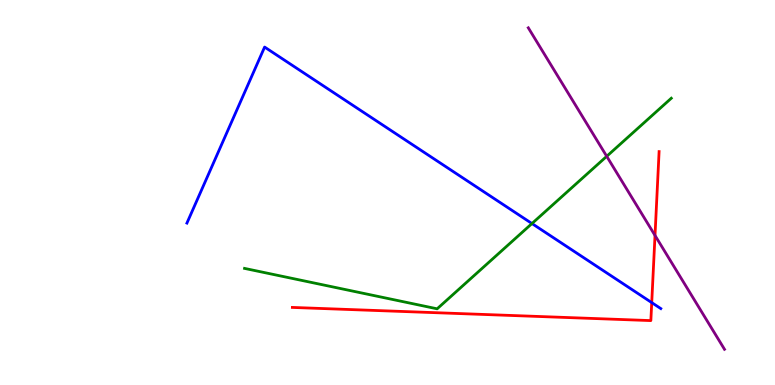[{'lines': ['blue', 'red'], 'intersections': [{'x': 8.41, 'y': 2.14}]}, {'lines': ['green', 'red'], 'intersections': []}, {'lines': ['purple', 'red'], 'intersections': [{'x': 8.45, 'y': 3.88}]}, {'lines': ['blue', 'green'], 'intersections': [{'x': 6.86, 'y': 4.19}]}, {'lines': ['blue', 'purple'], 'intersections': []}, {'lines': ['green', 'purple'], 'intersections': [{'x': 7.83, 'y': 5.94}]}]